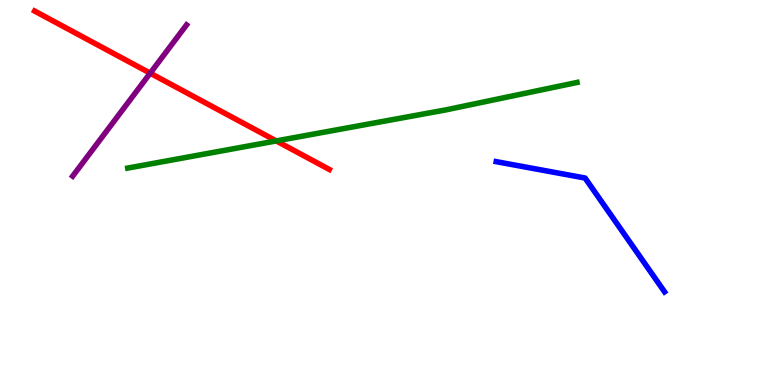[{'lines': ['blue', 'red'], 'intersections': []}, {'lines': ['green', 'red'], 'intersections': [{'x': 3.56, 'y': 6.34}]}, {'lines': ['purple', 'red'], 'intersections': [{'x': 1.94, 'y': 8.1}]}, {'lines': ['blue', 'green'], 'intersections': []}, {'lines': ['blue', 'purple'], 'intersections': []}, {'lines': ['green', 'purple'], 'intersections': []}]